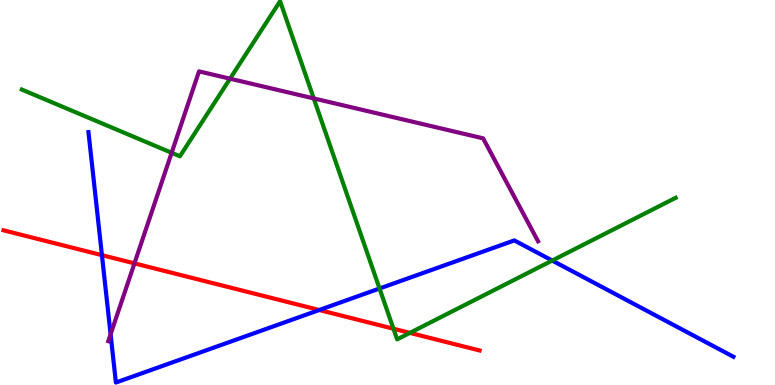[{'lines': ['blue', 'red'], 'intersections': [{'x': 1.32, 'y': 3.37}, {'x': 4.12, 'y': 1.95}]}, {'lines': ['green', 'red'], 'intersections': [{'x': 5.08, 'y': 1.46}, {'x': 5.29, 'y': 1.35}]}, {'lines': ['purple', 'red'], 'intersections': [{'x': 1.73, 'y': 3.16}]}, {'lines': ['blue', 'green'], 'intersections': [{'x': 4.9, 'y': 2.51}, {'x': 7.13, 'y': 3.23}]}, {'lines': ['blue', 'purple'], 'intersections': [{'x': 1.43, 'y': 1.32}]}, {'lines': ['green', 'purple'], 'intersections': [{'x': 2.21, 'y': 6.03}, {'x': 2.97, 'y': 7.96}, {'x': 4.05, 'y': 7.44}]}]